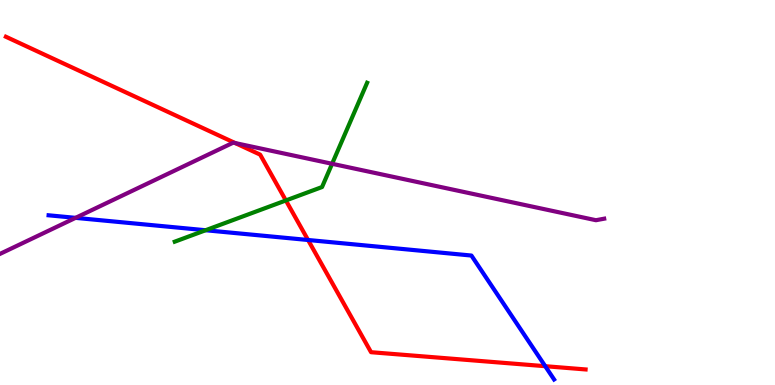[{'lines': ['blue', 'red'], 'intersections': [{'x': 3.98, 'y': 3.77}, {'x': 7.04, 'y': 0.488}]}, {'lines': ['green', 'red'], 'intersections': [{'x': 3.69, 'y': 4.79}]}, {'lines': ['purple', 'red'], 'intersections': [{'x': 3.04, 'y': 6.28}]}, {'lines': ['blue', 'green'], 'intersections': [{'x': 2.65, 'y': 4.02}]}, {'lines': ['blue', 'purple'], 'intersections': [{'x': 0.975, 'y': 4.34}]}, {'lines': ['green', 'purple'], 'intersections': [{'x': 4.29, 'y': 5.75}]}]